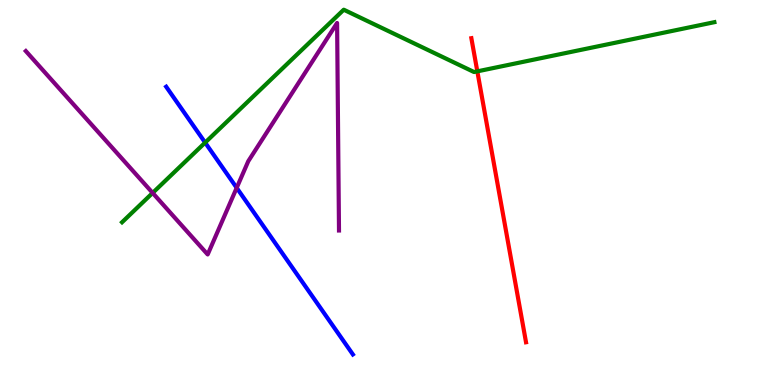[{'lines': ['blue', 'red'], 'intersections': []}, {'lines': ['green', 'red'], 'intersections': [{'x': 6.16, 'y': 8.15}]}, {'lines': ['purple', 'red'], 'intersections': []}, {'lines': ['blue', 'green'], 'intersections': [{'x': 2.65, 'y': 6.3}]}, {'lines': ['blue', 'purple'], 'intersections': [{'x': 3.05, 'y': 5.12}]}, {'lines': ['green', 'purple'], 'intersections': [{'x': 1.97, 'y': 4.99}]}]